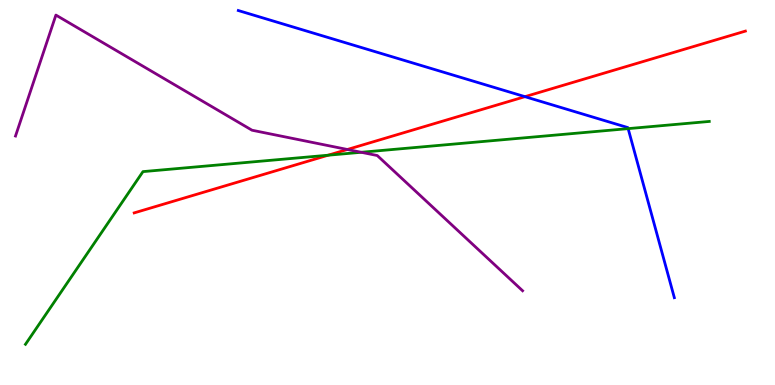[{'lines': ['blue', 'red'], 'intersections': [{'x': 6.77, 'y': 7.49}]}, {'lines': ['green', 'red'], 'intersections': [{'x': 4.23, 'y': 5.97}]}, {'lines': ['purple', 'red'], 'intersections': [{'x': 4.48, 'y': 6.12}]}, {'lines': ['blue', 'green'], 'intersections': [{'x': 8.11, 'y': 6.66}]}, {'lines': ['blue', 'purple'], 'intersections': []}, {'lines': ['green', 'purple'], 'intersections': [{'x': 4.66, 'y': 6.04}]}]